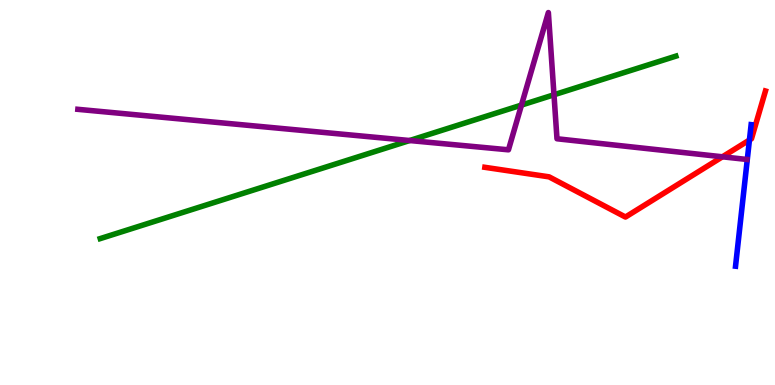[{'lines': ['blue', 'red'], 'intersections': [{'x': 9.67, 'y': 6.36}]}, {'lines': ['green', 'red'], 'intersections': []}, {'lines': ['purple', 'red'], 'intersections': [{'x': 9.32, 'y': 5.93}]}, {'lines': ['blue', 'green'], 'intersections': []}, {'lines': ['blue', 'purple'], 'intersections': []}, {'lines': ['green', 'purple'], 'intersections': [{'x': 5.29, 'y': 6.35}, {'x': 6.73, 'y': 7.27}, {'x': 7.15, 'y': 7.54}]}]